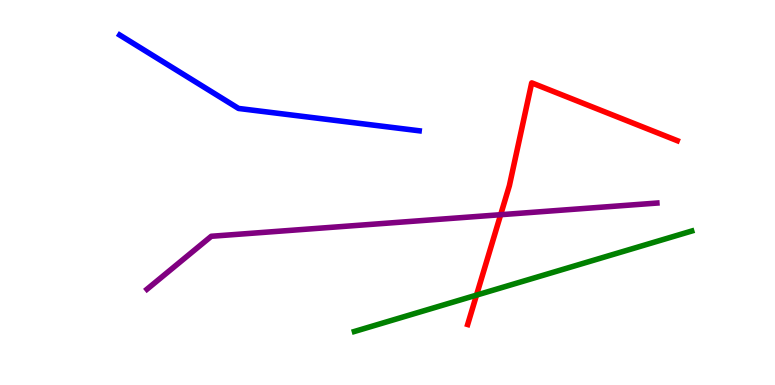[{'lines': ['blue', 'red'], 'intersections': []}, {'lines': ['green', 'red'], 'intersections': [{'x': 6.15, 'y': 2.33}]}, {'lines': ['purple', 'red'], 'intersections': [{'x': 6.46, 'y': 4.42}]}, {'lines': ['blue', 'green'], 'intersections': []}, {'lines': ['blue', 'purple'], 'intersections': []}, {'lines': ['green', 'purple'], 'intersections': []}]